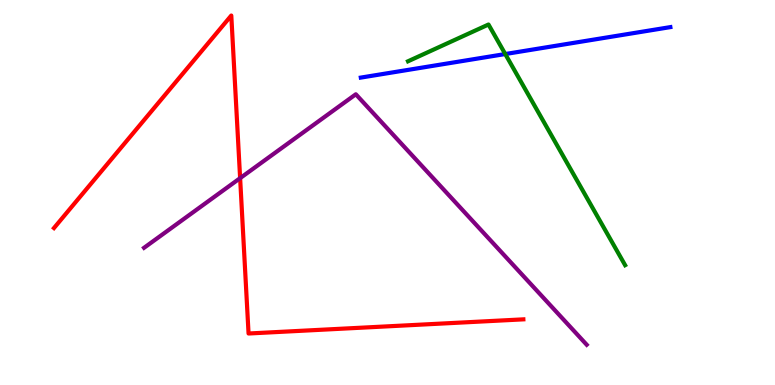[{'lines': ['blue', 'red'], 'intersections': []}, {'lines': ['green', 'red'], 'intersections': []}, {'lines': ['purple', 'red'], 'intersections': [{'x': 3.1, 'y': 5.37}]}, {'lines': ['blue', 'green'], 'intersections': [{'x': 6.52, 'y': 8.6}]}, {'lines': ['blue', 'purple'], 'intersections': []}, {'lines': ['green', 'purple'], 'intersections': []}]